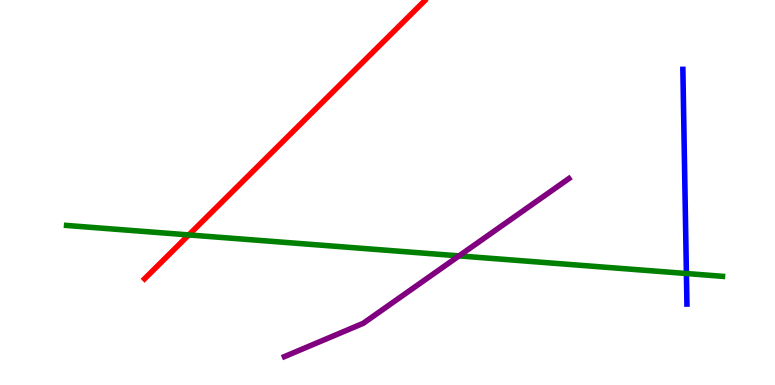[{'lines': ['blue', 'red'], 'intersections': []}, {'lines': ['green', 'red'], 'intersections': [{'x': 2.44, 'y': 3.9}]}, {'lines': ['purple', 'red'], 'intersections': []}, {'lines': ['blue', 'green'], 'intersections': [{'x': 8.86, 'y': 2.9}]}, {'lines': ['blue', 'purple'], 'intersections': []}, {'lines': ['green', 'purple'], 'intersections': [{'x': 5.92, 'y': 3.35}]}]